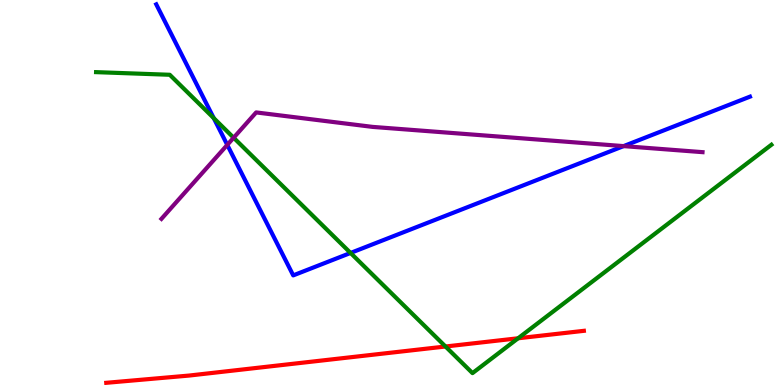[{'lines': ['blue', 'red'], 'intersections': []}, {'lines': ['green', 'red'], 'intersections': [{'x': 5.75, 'y': 1.0}, {'x': 6.69, 'y': 1.21}]}, {'lines': ['purple', 'red'], 'intersections': []}, {'lines': ['blue', 'green'], 'intersections': [{'x': 2.76, 'y': 6.93}, {'x': 4.52, 'y': 3.43}]}, {'lines': ['blue', 'purple'], 'intersections': [{'x': 2.93, 'y': 6.24}, {'x': 8.05, 'y': 6.2}]}, {'lines': ['green', 'purple'], 'intersections': [{'x': 3.01, 'y': 6.42}]}]